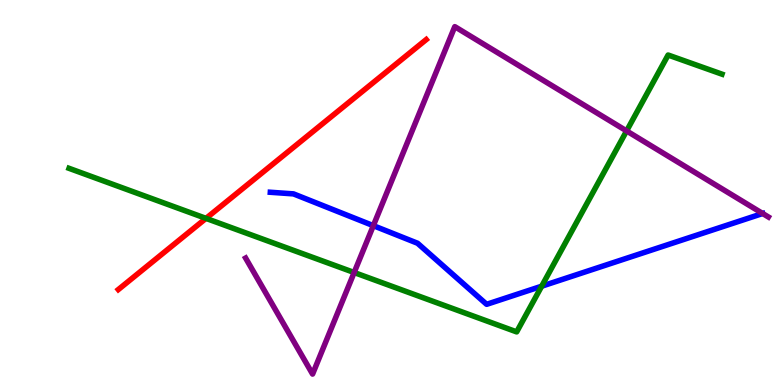[{'lines': ['blue', 'red'], 'intersections': []}, {'lines': ['green', 'red'], 'intersections': [{'x': 2.66, 'y': 4.33}]}, {'lines': ['purple', 'red'], 'intersections': []}, {'lines': ['blue', 'green'], 'intersections': [{'x': 6.99, 'y': 2.57}]}, {'lines': ['blue', 'purple'], 'intersections': [{'x': 4.82, 'y': 4.14}, {'x': 9.84, 'y': 4.45}]}, {'lines': ['green', 'purple'], 'intersections': [{'x': 4.57, 'y': 2.92}, {'x': 8.09, 'y': 6.6}]}]